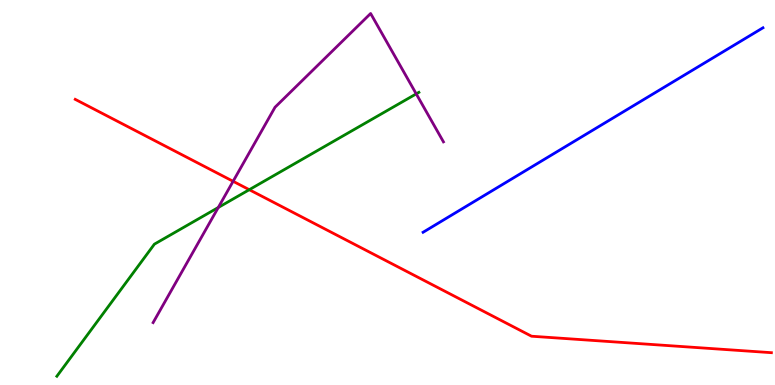[{'lines': ['blue', 'red'], 'intersections': []}, {'lines': ['green', 'red'], 'intersections': [{'x': 3.22, 'y': 5.07}]}, {'lines': ['purple', 'red'], 'intersections': [{'x': 3.01, 'y': 5.29}]}, {'lines': ['blue', 'green'], 'intersections': []}, {'lines': ['blue', 'purple'], 'intersections': []}, {'lines': ['green', 'purple'], 'intersections': [{'x': 2.82, 'y': 4.61}, {'x': 5.37, 'y': 7.56}]}]